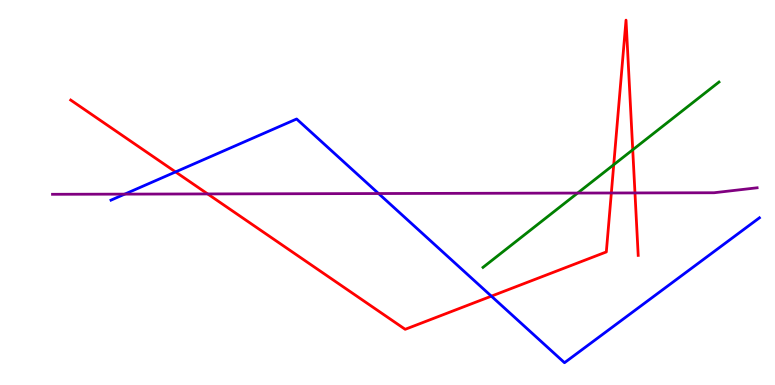[{'lines': ['blue', 'red'], 'intersections': [{'x': 2.27, 'y': 5.53}, {'x': 6.34, 'y': 2.31}]}, {'lines': ['green', 'red'], 'intersections': [{'x': 7.92, 'y': 5.72}, {'x': 8.16, 'y': 6.11}]}, {'lines': ['purple', 'red'], 'intersections': [{'x': 2.68, 'y': 4.96}, {'x': 7.89, 'y': 4.99}, {'x': 8.19, 'y': 4.99}]}, {'lines': ['blue', 'green'], 'intersections': []}, {'lines': ['blue', 'purple'], 'intersections': [{'x': 1.61, 'y': 4.96}, {'x': 4.88, 'y': 4.97}]}, {'lines': ['green', 'purple'], 'intersections': [{'x': 7.45, 'y': 4.99}]}]